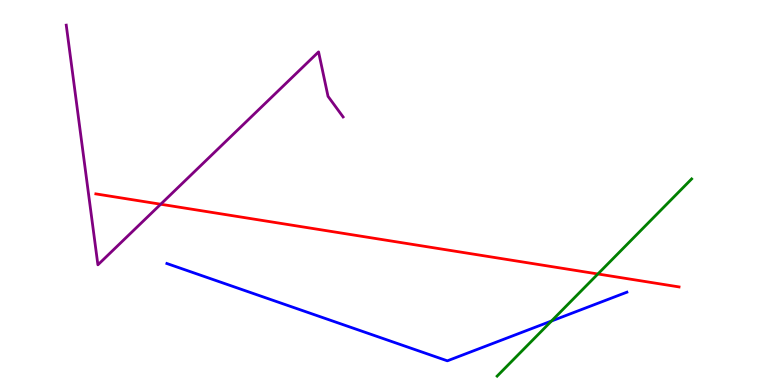[{'lines': ['blue', 'red'], 'intersections': []}, {'lines': ['green', 'red'], 'intersections': [{'x': 7.71, 'y': 2.88}]}, {'lines': ['purple', 'red'], 'intersections': [{'x': 2.07, 'y': 4.7}]}, {'lines': ['blue', 'green'], 'intersections': [{'x': 7.12, 'y': 1.66}]}, {'lines': ['blue', 'purple'], 'intersections': []}, {'lines': ['green', 'purple'], 'intersections': []}]